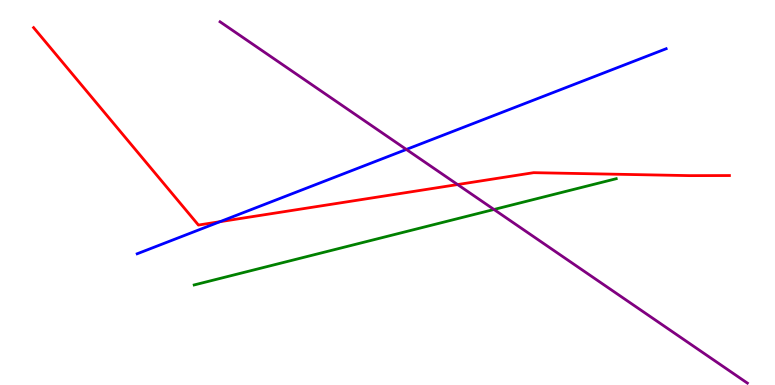[{'lines': ['blue', 'red'], 'intersections': [{'x': 2.84, 'y': 4.24}]}, {'lines': ['green', 'red'], 'intersections': []}, {'lines': ['purple', 'red'], 'intersections': [{'x': 5.9, 'y': 5.21}]}, {'lines': ['blue', 'green'], 'intersections': []}, {'lines': ['blue', 'purple'], 'intersections': [{'x': 5.24, 'y': 6.12}]}, {'lines': ['green', 'purple'], 'intersections': [{'x': 6.37, 'y': 4.56}]}]